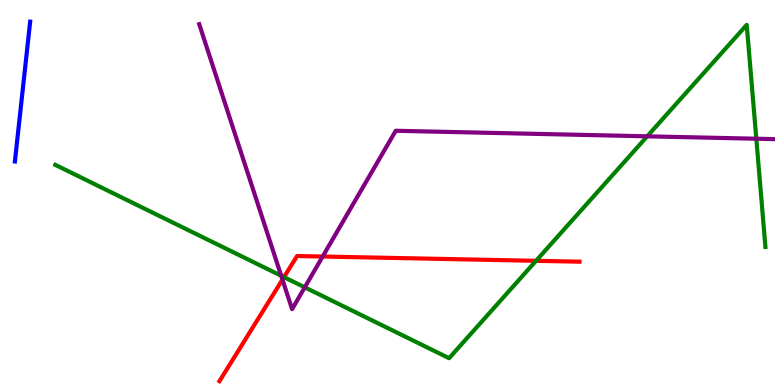[{'lines': ['blue', 'red'], 'intersections': []}, {'lines': ['green', 'red'], 'intersections': [{'x': 3.66, 'y': 2.8}, {'x': 6.92, 'y': 3.23}]}, {'lines': ['purple', 'red'], 'intersections': [{'x': 3.64, 'y': 2.74}, {'x': 4.16, 'y': 3.34}]}, {'lines': ['blue', 'green'], 'intersections': []}, {'lines': ['blue', 'purple'], 'intersections': []}, {'lines': ['green', 'purple'], 'intersections': [{'x': 3.63, 'y': 2.84}, {'x': 3.93, 'y': 2.54}, {'x': 8.35, 'y': 6.46}, {'x': 9.76, 'y': 6.4}]}]